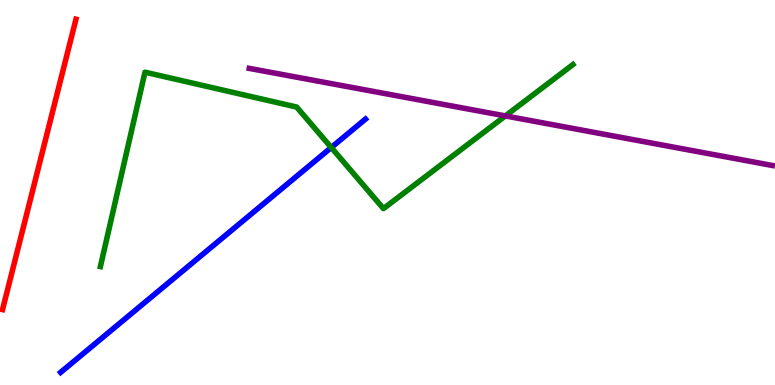[{'lines': ['blue', 'red'], 'intersections': []}, {'lines': ['green', 'red'], 'intersections': []}, {'lines': ['purple', 'red'], 'intersections': []}, {'lines': ['blue', 'green'], 'intersections': [{'x': 4.27, 'y': 6.17}]}, {'lines': ['blue', 'purple'], 'intersections': []}, {'lines': ['green', 'purple'], 'intersections': [{'x': 6.52, 'y': 6.99}]}]